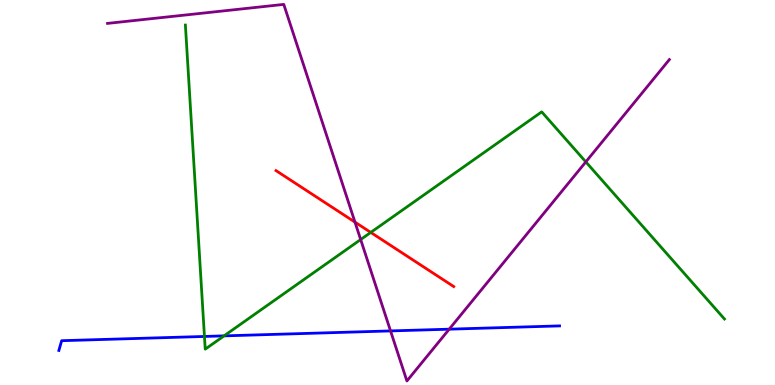[{'lines': ['blue', 'red'], 'intersections': []}, {'lines': ['green', 'red'], 'intersections': [{'x': 4.78, 'y': 3.96}]}, {'lines': ['purple', 'red'], 'intersections': [{'x': 4.58, 'y': 4.23}]}, {'lines': ['blue', 'green'], 'intersections': [{'x': 2.64, 'y': 1.26}, {'x': 2.89, 'y': 1.28}]}, {'lines': ['blue', 'purple'], 'intersections': [{'x': 5.04, 'y': 1.4}, {'x': 5.8, 'y': 1.45}]}, {'lines': ['green', 'purple'], 'intersections': [{'x': 4.65, 'y': 3.78}, {'x': 7.56, 'y': 5.8}]}]